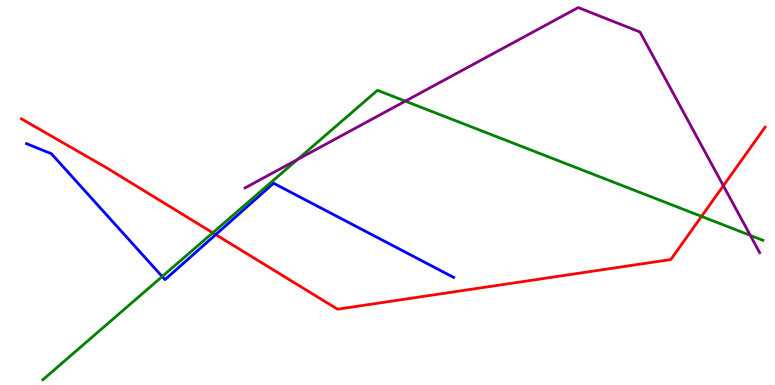[{'lines': ['blue', 'red'], 'intersections': [{'x': 2.78, 'y': 3.91}]}, {'lines': ['green', 'red'], 'intersections': [{'x': 2.75, 'y': 3.95}, {'x': 9.05, 'y': 4.38}]}, {'lines': ['purple', 'red'], 'intersections': [{'x': 9.33, 'y': 5.18}]}, {'lines': ['blue', 'green'], 'intersections': [{'x': 2.09, 'y': 2.82}]}, {'lines': ['blue', 'purple'], 'intersections': []}, {'lines': ['green', 'purple'], 'intersections': [{'x': 3.84, 'y': 5.86}, {'x': 5.23, 'y': 7.37}, {'x': 9.68, 'y': 3.89}]}]